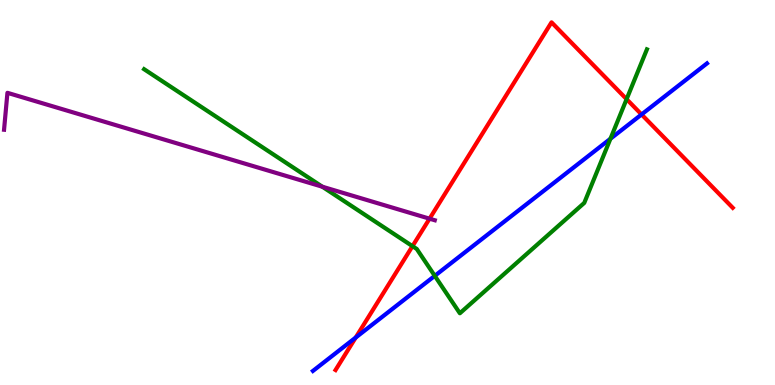[{'lines': ['blue', 'red'], 'intersections': [{'x': 4.59, 'y': 1.23}, {'x': 8.28, 'y': 7.03}]}, {'lines': ['green', 'red'], 'intersections': [{'x': 5.32, 'y': 3.61}, {'x': 8.09, 'y': 7.42}]}, {'lines': ['purple', 'red'], 'intersections': [{'x': 5.54, 'y': 4.32}]}, {'lines': ['blue', 'green'], 'intersections': [{'x': 5.61, 'y': 2.84}, {'x': 7.88, 'y': 6.4}]}, {'lines': ['blue', 'purple'], 'intersections': []}, {'lines': ['green', 'purple'], 'intersections': [{'x': 4.16, 'y': 5.15}]}]